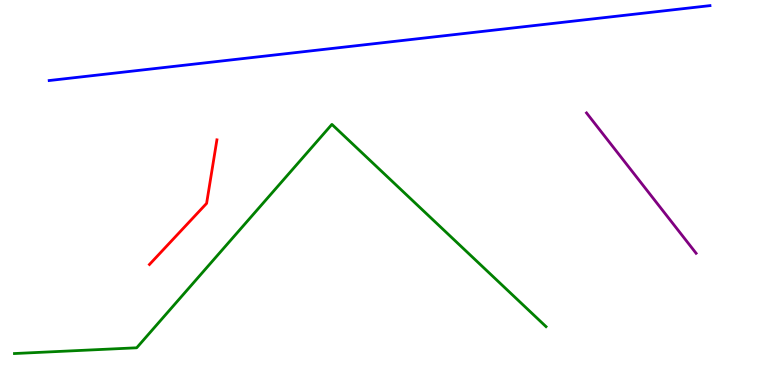[{'lines': ['blue', 'red'], 'intersections': []}, {'lines': ['green', 'red'], 'intersections': []}, {'lines': ['purple', 'red'], 'intersections': []}, {'lines': ['blue', 'green'], 'intersections': []}, {'lines': ['blue', 'purple'], 'intersections': []}, {'lines': ['green', 'purple'], 'intersections': []}]